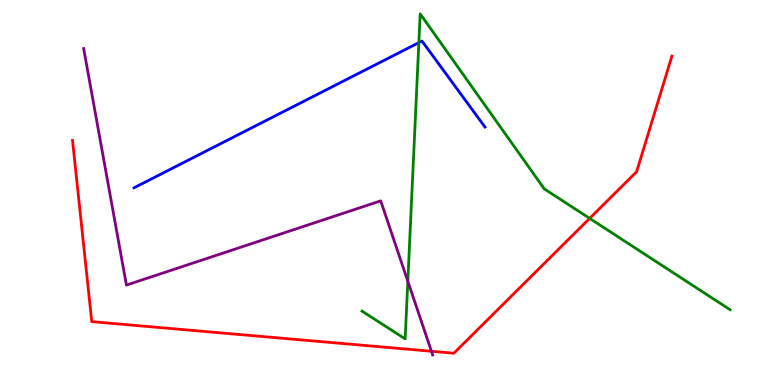[{'lines': ['blue', 'red'], 'intersections': []}, {'lines': ['green', 'red'], 'intersections': [{'x': 7.61, 'y': 4.33}]}, {'lines': ['purple', 'red'], 'intersections': [{'x': 5.57, 'y': 0.876}]}, {'lines': ['blue', 'green'], 'intersections': [{'x': 5.4, 'y': 8.89}]}, {'lines': ['blue', 'purple'], 'intersections': []}, {'lines': ['green', 'purple'], 'intersections': [{'x': 5.26, 'y': 2.7}]}]